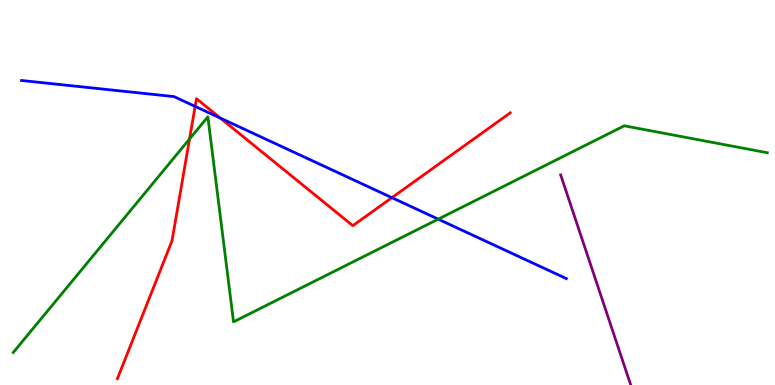[{'lines': ['blue', 'red'], 'intersections': [{'x': 2.52, 'y': 7.24}, {'x': 2.84, 'y': 6.93}, {'x': 5.06, 'y': 4.87}]}, {'lines': ['green', 'red'], 'intersections': [{'x': 2.45, 'y': 6.39}]}, {'lines': ['purple', 'red'], 'intersections': []}, {'lines': ['blue', 'green'], 'intersections': [{'x': 5.65, 'y': 4.31}]}, {'lines': ['blue', 'purple'], 'intersections': []}, {'lines': ['green', 'purple'], 'intersections': []}]